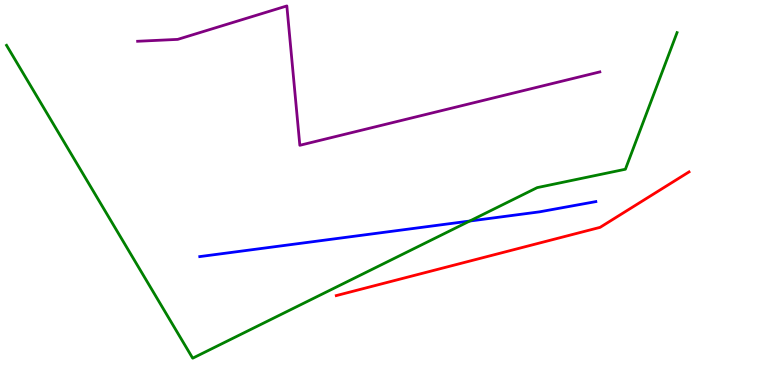[{'lines': ['blue', 'red'], 'intersections': []}, {'lines': ['green', 'red'], 'intersections': []}, {'lines': ['purple', 'red'], 'intersections': []}, {'lines': ['blue', 'green'], 'intersections': [{'x': 6.06, 'y': 4.26}]}, {'lines': ['blue', 'purple'], 'intersections': []}, {'lines': ['green', 'purple'], 'intersections': []}]